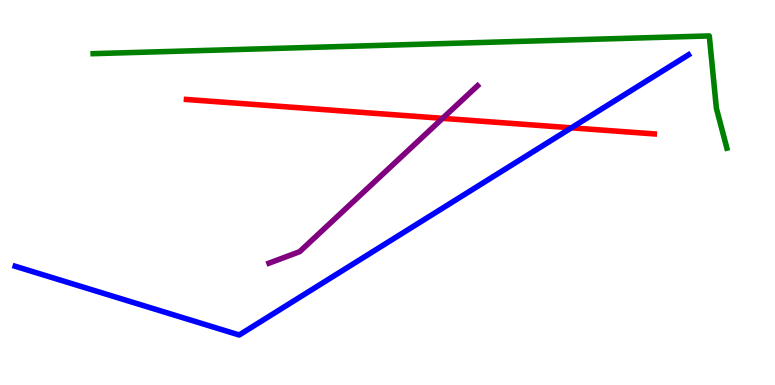[{'lines': ['blue', 'red'], 'intersections': [{'x': 7.37, 'y': 6.68}]}, {'lines': ['green', 'red'], 'intersections': []}, {'lines': ['purple', 'red'], 'intersections': [{'x': 5.71, 'y': 6.93}]}, {'lines': ['blue', 'green'], 'intersections': []}, {'lines': ['blue', 'purple'], 'intersections': []}, {'lines': ['green', 'purple'], 'intersections': []}]